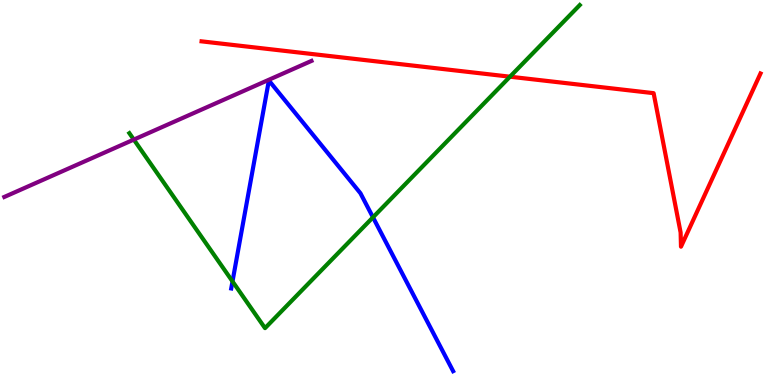[{'lines': ['blue', 'red'], 'intersections': []}, {'lines': ['green', 'red'], 'intersections': [{'x': 6.58, 'y': 8.01}]}, {'lines': ['purple', 'red'], 'intersections': []}, {'lines': ['blue', 'green'], 'intersections': [{'x': 3.0, 'y': 2.69}, {'x': 4.81, 'y': 4.36}]}, {'lines': ['blue', 'purple'], 'intersections': []}, {'lines': ['green', 'purple'], 'intersections': [{'x': 1.73, 'y': 6.37}]}]